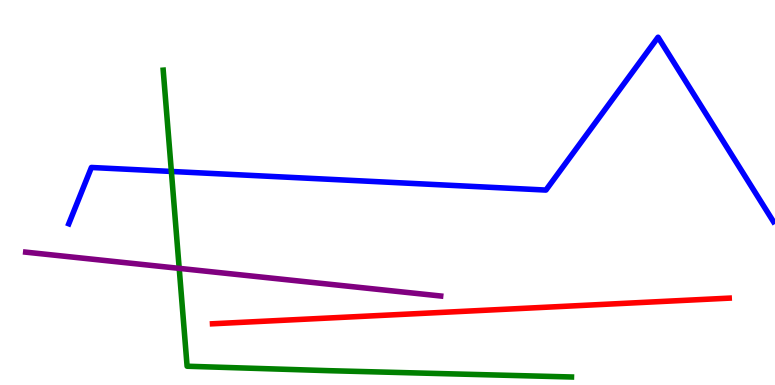[{'lines': ['blue', 'red'], 'intersections': []}, {'lines': ['green', 'red'], 'intersections': []}, {'lines': ['purple', 'red'], 'intersections': []}, {'lines': ['blue', 'green'], 'intersections': [{'x': 2.21, 'y': 5.55}]}, {'lines': ['blue', 'purple'], 'intersections': []}, {'lines': ['green', 'purple'], 'intersections': [{'x': 2.31, 'y': 3.03}]}]